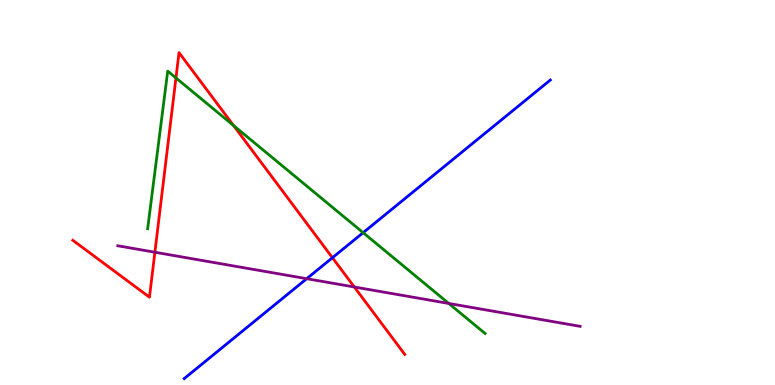[{'lines': ['blue', 'red'], 'intersections': [{'x': 4.29, 'y': 3.31}]}, {'lines': ['green', 'red'], 'intersections': [{'x': 2.27, 'y': 7.98}, {'x': 3.01, 'y': 6.74}]}, {'lines': ['purple', 'red'], 'intersections': [{'x': 2.0, 'y': 3.45}, {'x': 4.57, 'y': 2.55}]}, {'lines': ['blue', 'green'], 'intersections': [{'x': 4.69, 'y': 3.96}]}, {'lines': ['blue', 'purple'], 'intersections': [{'x': 3.96, 'y': 2.76}]}, {'lines': ['green', 'purple'], 'intersections': [{'x': 5.79, 'y': 2.12}]}]